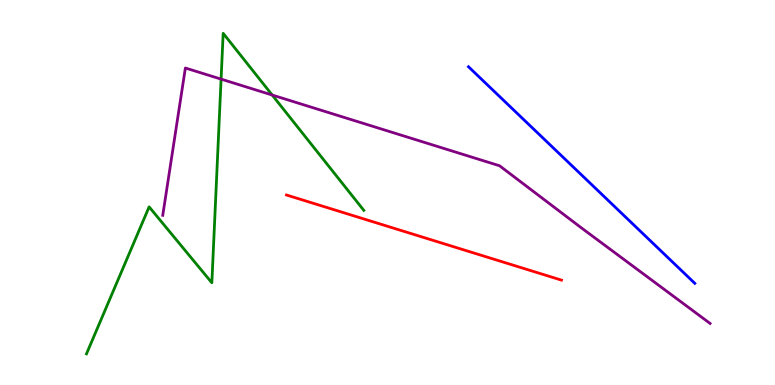[{'lines': ['blue', 'red'], 'intersections': []}, {'lines': ['green', 'red'], 'intersections': []}, {'lines': ['purple', 'red'], 'intersections': []}, {'lines': ['blue', 'green'], 'intersections': []}, {'lines': ['blue', 'purple'], 'intersections': []}, {'lines': ['green', 'purple'], 'intersections': [{'x': 2.85, 'y': 7.94}, {'x': 3.51, 'y': 7.53}]}]